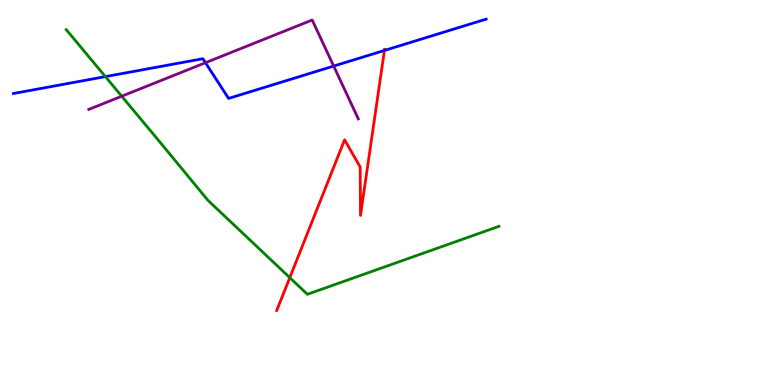[{'lines': ['blue', 'red'], 'intersections': [{'x': 4.96, 'y': 8.69}]}, {'lines': ['green', 'red'], 'intersections': [{'x': 3.74, 'y': 2.79}]}, {'lines': ['purple', 'red'], 'intersections': []}, {'lines': ['blue', 'green'], 'intersections': [{'x': 1.36, 'y': 8.01}]}, {'lines': ['blue', 'purple'], 'intersections': [{'x': 2.65, 'y': 8.37}, {'x': 4.31, 'y': 8.28}]}, {'lines': ['green', 'purple'], 'intersections': [{'x': 1.57, 'y': 7.5}]}]